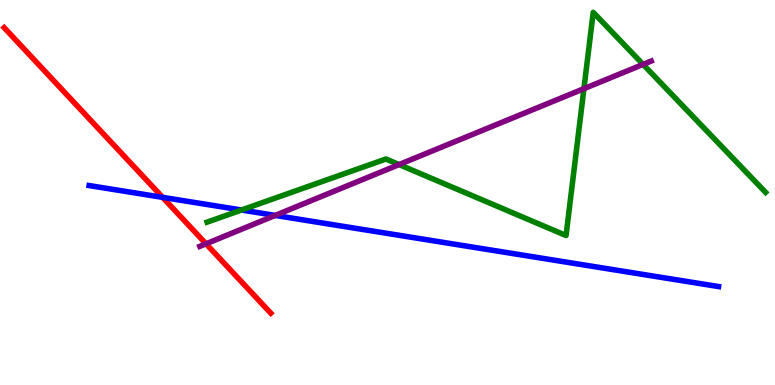[{'lines': ['blue', 'red'], 'intersections': [{'x': 2.1, 'y': 4.87}]}, {'lines': ['green', 'red'], 'intersections': []}, {'lines': ['purple', 'red'], 'intersections': [{'x': 2.66, 'y': 3.67}]}, {'lines': ['blue', 'green'], 'intersections': [{'x': 3.12, 'y': 4.55}]}, {'lines': ['blue', 'purple'], 'intersections': [{'x': 3.55, 'y': 4.4}]}, {'lines': ['green', 'purple'], 'intersections': [{'x': 5.15, 'y': 5.73}, {'x': 7.53, 'y': 7.7}, {'x': 8.3, 'y': 8.33}]}]